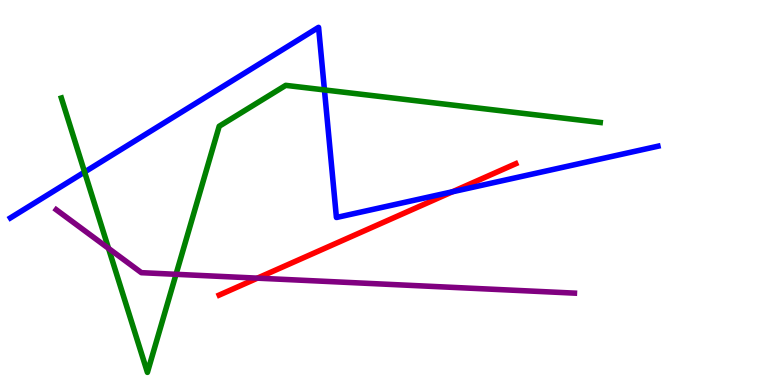[{'lines': ['blue', 'red'], 'intersections': [{'x': 5.84, 'y': 5.02}]}, {'lines': ['green', 'red'], 'intersections': []}, {'lines': ['purple', 'red'], 'intersections': [{'x': 3.32, 'y': 2.78}]}, {'lines': ['blue', 'green'], 'intersections': [{'x': 1.09, 'y': 5.53}, {'x': 4.19, 'y': 7.66}]}, {'lines': ['blue', 'purple'], 'intersections': []}, {'lines': ['green', 'purple'], 'intersections': [{'x': 1.4, 'y': 3.55}, {'x': 2.27, 'y': 2.88}]}]